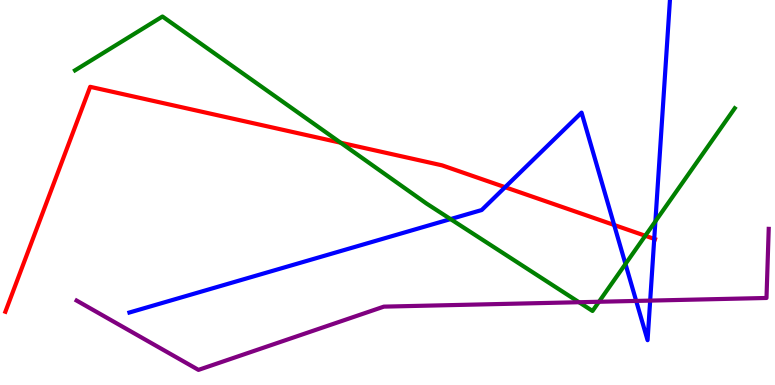[{'lines': ['blue', 'red'], 'intersections': [{'x': 6.52, 'y': 5.14}, {'x': 7.92, 'y': 4.16}, {'x': 8.44, 'y': 3.8}]}, {'lines': ['green', 'red'], 'intersections': [{'x': 4.4, 'y': 6.29}, {'x': 8.33, 'y': 3.88}]}, {'lines': ['purple', 'red'], 'intersections': []}, {'lines': ['blue', 'green'], 'intersections': [{'x': 5.81, 'y': 4.31}, {'x': 8.07, 'y': 3.14}, {'x': 8.46, 'y': 4.25}]}, {'lines': ['blue', 'purple'], 'intersections': [{'x': 8.21, 'y': 2.18}, {'x': 8.39, 'y': 2.19}]}, {'lines': ['green', 'purple'], 'intersections': [{'x': 7.47, 'y': 2.15}, {'x': 7.73, 'y': 2.16}]}]